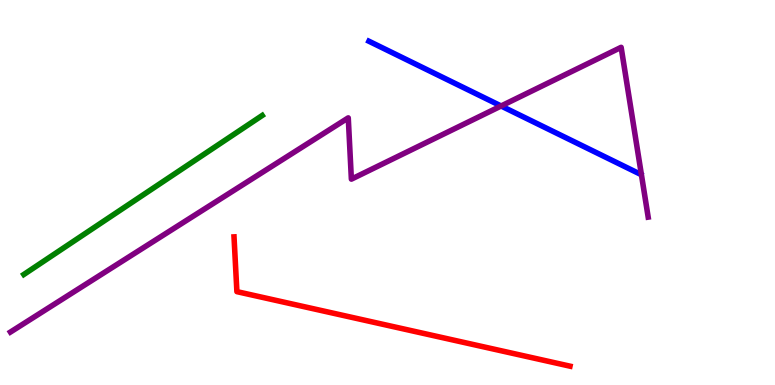[{'lines': ['blue', 'red'], 'intersections': []}, {'lines': ['green', 'red'], 'intersections': []}, {'lines': ['purple', 'red'], 'intersections': []}, {'lines': ['blue', 'green'], 'intersections': []}, {'lines': ['blue', 'purple'], 'intersections': [{'x': 6.47, 'y': 7.25}]}, {'lines': ['green', 'purple'], 'intersections': []}]